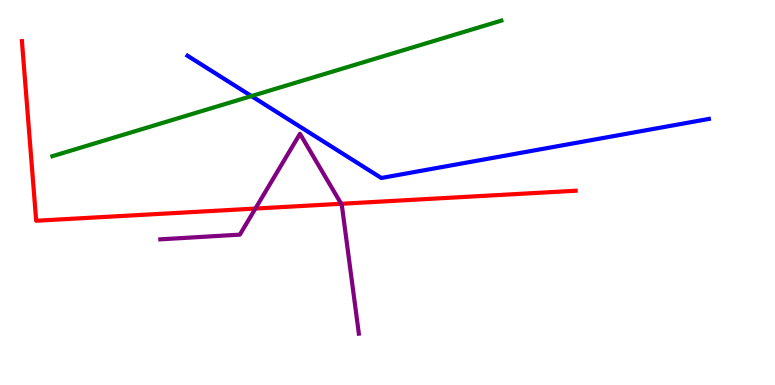[{'lines': ['blue', 'red'], 'intersections': []}, {'lines': ['green', 'red'], 'intersections': []}, {'lines': ['purple', 'red'], 'intersections': [{'x': 3.3, 'y': 4.58}, {'x': 4.4, 'y': 4.71}]}, {'lines': ['blue', 'green'], 'intersections': [{'x': 3.24, 'y': 7.5}]}, {'lines': ['blue', 'purple'], 'intersections': []}, {'lines': ['green', 'purple'], 'intersections': []}]